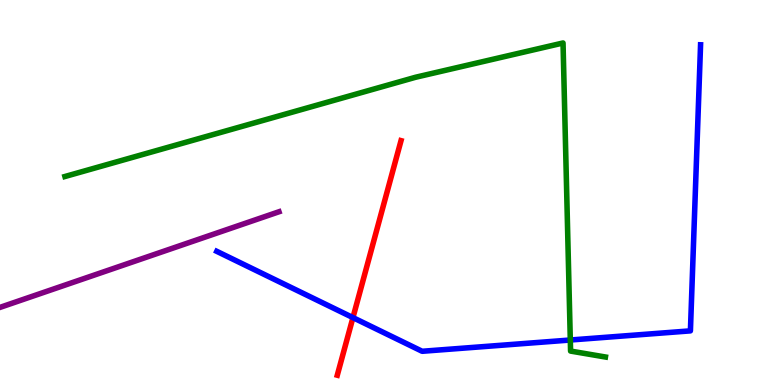[{'lines': ['blue', 'red'], 'intersections': [{'x': 4.55, 'y': 1.75}]}, {'lines': ['green', 'red'], 'intersections': []}, {'lines': ['purple', 'red'], 'intersections': []}, {'lines': ['blue', 'green'], 'intersections': [{'x': 7.36, 'y': 1.17}]}, {'lines': ['blue', 'purple'], 'intersections': []}, {'lines': ['green', 'purple'], 'intersections': []}]